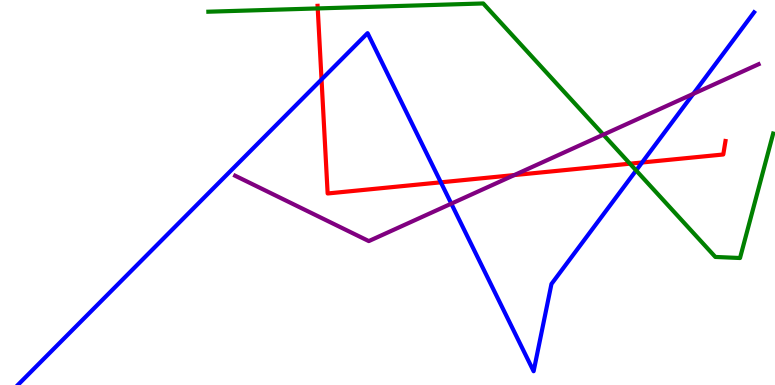[{'lines': ['blue', 'red'], 'intersections': [{'x': 4.15, 'y': 7.94}, {'x': 5.69, 'y': 5.26}, {'x': 8.28, 'y': 5.78}]}, {'lines': ['green', 'red'], 'intersections': [{'x': 4.1, 'y': 9.78}, {'x': 8.13, 'y': 5.75}]}, {'lines': ['purple', 'red'], 'intersections': [{'x': 6.64, 'y': 5.45}]}, {'lines': ['blue', 'green'], 'intersections': [{'x': 8.21, 'y': 5.57}]}, {'lines': ['blue', 'purple'], 'intersections': [{'x': 5.82, 'y': 4.71}, {'x': 8.95, 'y': 7.56}]}, {'lines': ['green', 'purple'], 'intersections': [{'x': 7.79, 'y': 6.5}]}]